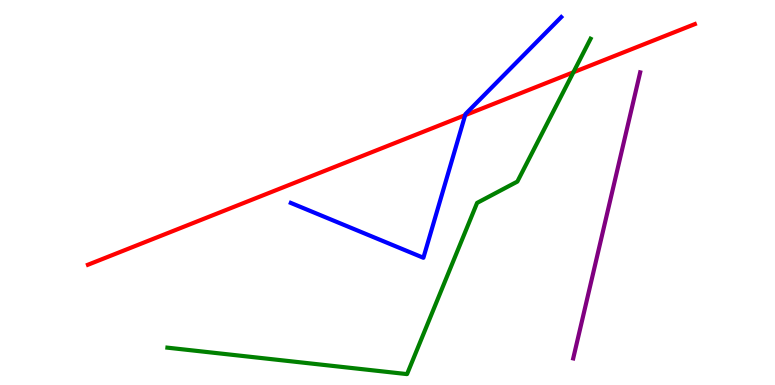[{'lines': ['blue', 'red'], 'intersections': [{'x': 6.0, 'y': 7.01}]}, {'lines': ['green', 'red'], 'intersections': [{'x': 7.4, 'y': 8.12}]}, {'lines': ['purple', 'red'], 'intersections': []}, {'lines': ['blue', 'green'], 'intersections': []}, {'lines': ['blue', 'purple'], 'intersections': []}, {'lines': ['green', 'purple'], 'intersections': []}]